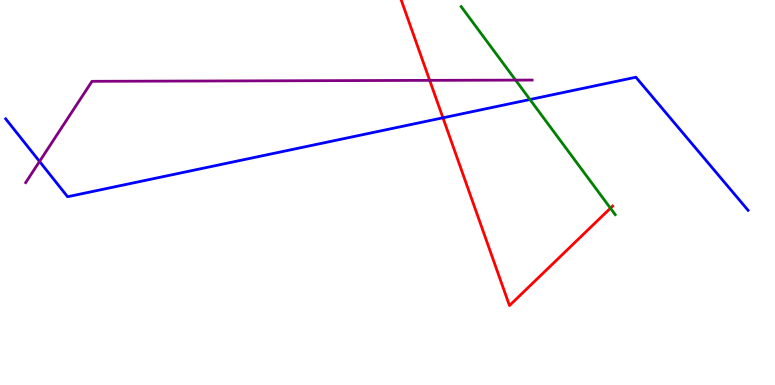[{'lines': ['blue', 'red'], 'intersections': [{'x': 5.72, 'y': 6.94}]}, {'lines': ['green', 'red'], 'intersections': [{'x': 7.88, 'y': 4.59}]}, {'lines': ['purple', 'red'], 'intersections': [{'x': 5.54, 'y': 7.91}]}, {'lines': ['blue', 'green'], 'intersections': [{'x': 6.84, 'y': 7.42}]}, {'lines': ['blue', 'purple'], 'intersections': [{'x': 0.51, 'y': 5.81}]}, {'lines': ['green', 'purple'], 'intersections': [{'x': 6.65, 'y': 7.92}]}]